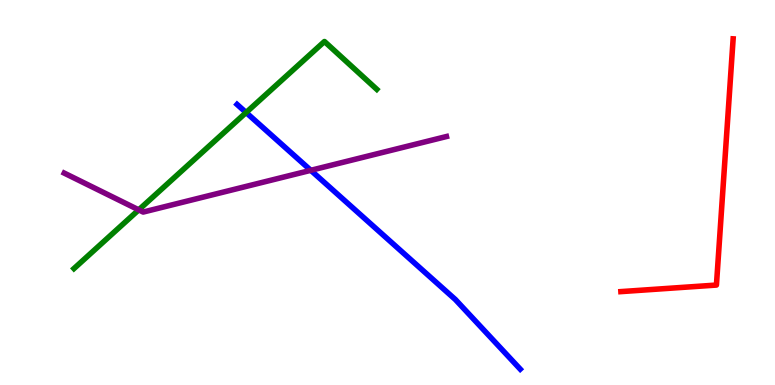[{'lines': ['blue', 'red'], 'intersections': []}, {'lines': ['green', 'red'], 'intersections': []}, {'lines': ['purple', 'red'], 'intersections': []}, {'lines': ['blue', 'green'], 'intersections': [{'x': 3.18, 'y': 7.08}]}, {'lines': ['blue', 'purple'], 'intersections': [{'x': 4.01, 'y': 5.58}]}, {'lines': ['green', 'purple'], 'intersections': [{'x': 1.79, 'y': 4.55}]}]